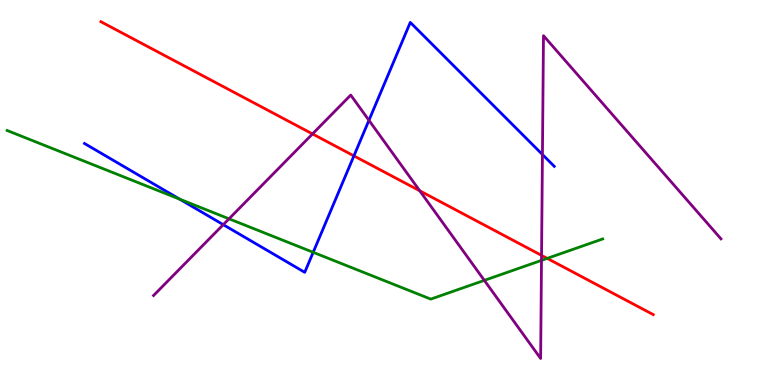[{'lines': ['blue', 'red'], 'intersections': [{'x': 4.57, 'y': 5.95}]}, {'lines': ['green', 'red'], 'intersections': [{'x': 7.06, 'y': 3.29}]}, {'lines': ['purple', 'red'], 'intersections': [{'x': 4.03, 'y': 6.52}, {'x': 5.42, 'y': 5.04}, {'x': 6.99, 'y': 3.37}]}, {'lines': ['blue', 'green'], 'intersections': [{'x': 2.32, 'y': 4.83}, {'x': 4.04, 'y': 3.45}]}, {'lines': ['blue', 'purple'], 'intersections': [{'x': 2.88, 'y': 4.16}, {'x': 4.76, 'y': 6.87}, {'x': 7.0, 'y': 5.99}]}, {'lines': ['green', 'purple'], 'intersections': [{'x': 2.96, 'y': 4.32}, {'x': 6.25, 'y': 2.72}, {'x': 6.99, 'y': 3.24}]}]